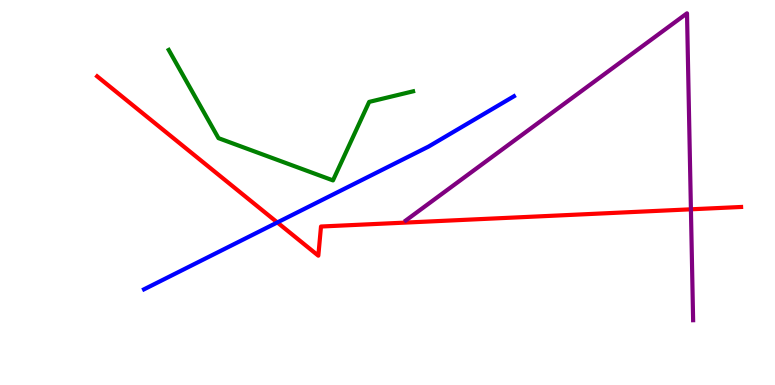[{'lines': ['blue', 'red'], 'intersections': [{'x': 3.58, 'y': 4.22}]}, {'lines': ['green', 'red'], 'intersections': []}, {'lines': ['purple', 'red'], 'intersections': [{'x': 8.92, 'y': 4.56}]}, {'lines': ['blue', 'green'], 'intersections': []}, {'lines': ['blue', 'purple'], 'intersections': []}, {'lines': ['green', 'purple'], 'intersections': []}]